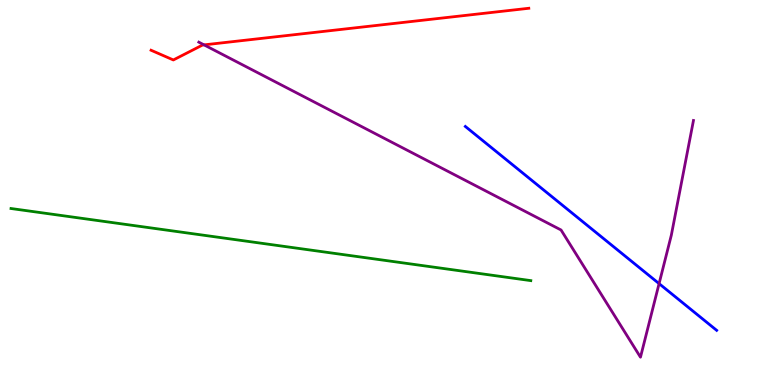[{'lines': ['blue', 'red'], 'intersections': []}, {'lines': ['green', 'red'], 'intersections': []}, {'lines': ['purple', 'red'], 'intersections': [{'x': 2.63, 'y': 8.83}]}, {'lines': ['blue', 'green'], 'intersections': []}, {'lines': ['blue', 'purple'], 'intersections': [{'x': 8.5, 'y': 2.63}]}, {'lines': ['green', 'purple'], 'intersections': []}]